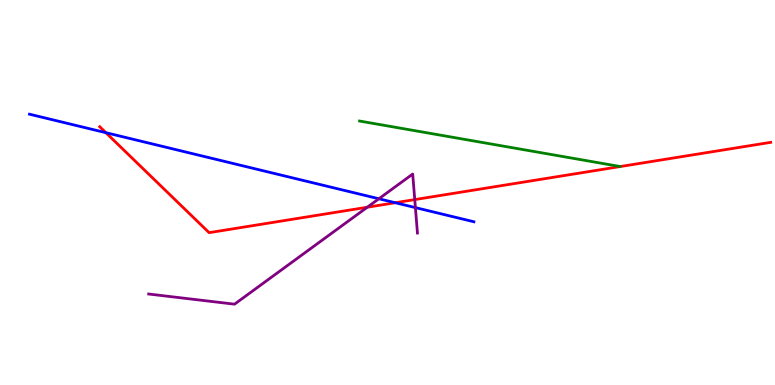[{'lines': ['blue', 'red'], 'intersections': [{'x': 1.37, 'y': 6.55}, {'x': 5.1, 'y': 4.73}]}, {'lines': ['green', 'red'], 'intersections': []}, {'lines': ['purple', 'red'], 'intersections': [{'x': 4.74, 'y': 4.62}, {'x': 5.35, 'y': 4.82}]}, {'lines': ['blue', 'green'], 'intersections': []}, {'lines': ['blue', 'purple'], 'intersections': [{'x': 4.89, 'y': 4.84}, {'x': 5.36, 'y': 4.61}]}, {'lines': ['green', 'purple'], 'intersections': []}]